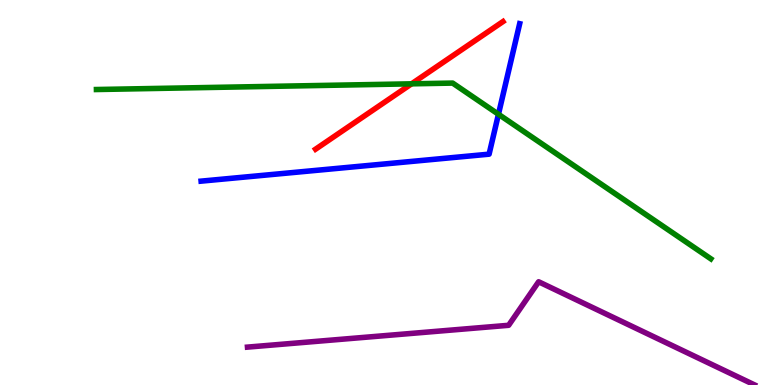[{'lines': ['blue', 'red'], 'intersections': []}, {'lines': ['green', 'red'], 'intersections': [{'x': 5.31, 'y': 7.82}]}, {'lines': ['purple', 'red'], 'intersections': []}, {'lines': ['blue', 'green'], 'intersections': [{'x': 6.43, 'y': 7.03}]}, {'lines': ['blue', 'purple'], 'intersections': []}, {'lines': ['green', 'purple'], 'intersections': []}]